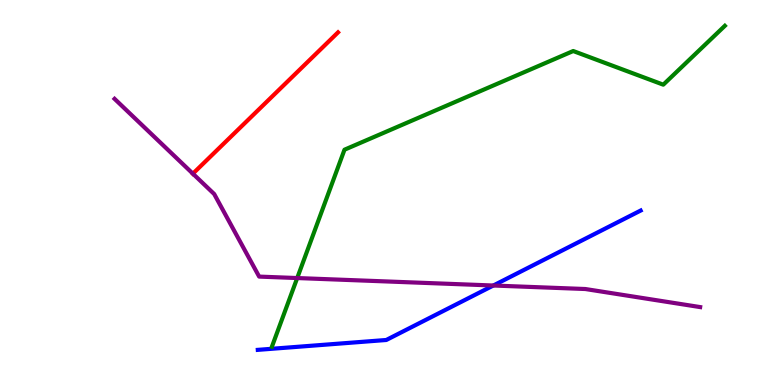[{'lines': ['blue', 'red'], 'intersections': []}, {'lines': ['green', 'red'], 'intersections': []}, {'lines': ['purple', 'red'], 'intersections': [{'x': 2.49, 'y': 5.49}]}, {'lines': ['blue', 'green'], 'intersections': []}, {'lines': ['blue', 'purple'], 'intersections': [{'x': 6.37, 'y': 2.58}]}, {'lines': ['green', 'purple'], 'intersections': [{'x': 3.83, 'y': 2.78}]}]